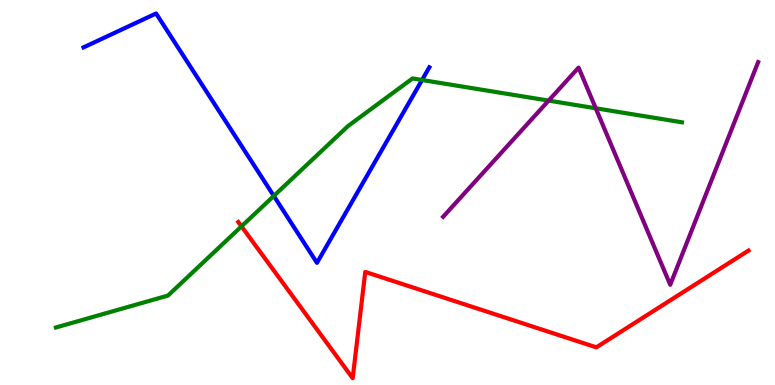[{'lines': ['blue', 'red'], 'intersections': []}, {'lines': ['green', 'red'], 'intersections': [{'x': 3.12, 'y': 4.12}]}, {'lines': ['purple', 'red'], 'intersections': []}, {'lines': ['blue', 'green'], 'intersections': [{'x': 3.53, 'y': 4.91}, {'x': 5.45, 'y': 7.92}]}, {'lines': ['blue', 'purple'], 'intersections': []}, {'lines': ['green', 'purple'], 'intersections': [{'x': 7.08, 'y': 7.39}, {'x': 7.69, 'y': 7.19}]}]